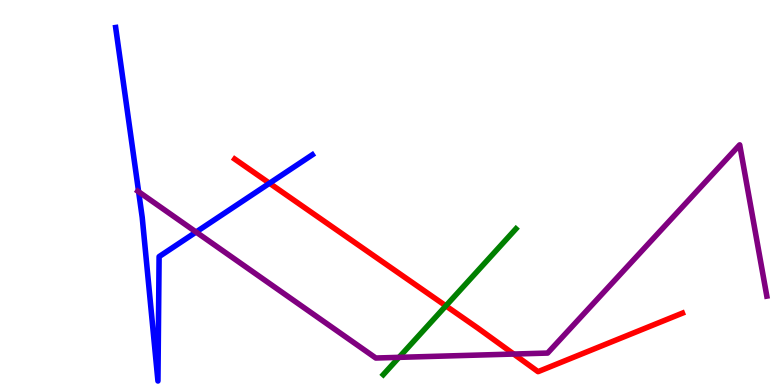[{'lines': ['blue', 'red'], 'intersections': [{'x': 3.48, 'y': 5.24}]}, {'lines': ['green', 'red'], 'intersections': [{'x': 5.75, 'y': 2.06}]}, {'lines': ['purple', 'red'], 'intersections': [{'x': 6.63, 'y': 0.804}]}, {'lines': ['blue', 'green'], 'intersections': []}, {'lines': ['blue', 'purple'], 'intersections': [{'x': 1.79, 'y': 5.02}, {'x': 2.53, 'y': 3.97}]}, {'lines': ['green', 'purple'], 'intersections': [{'x': 5.15, 'y': 0.718}]}]